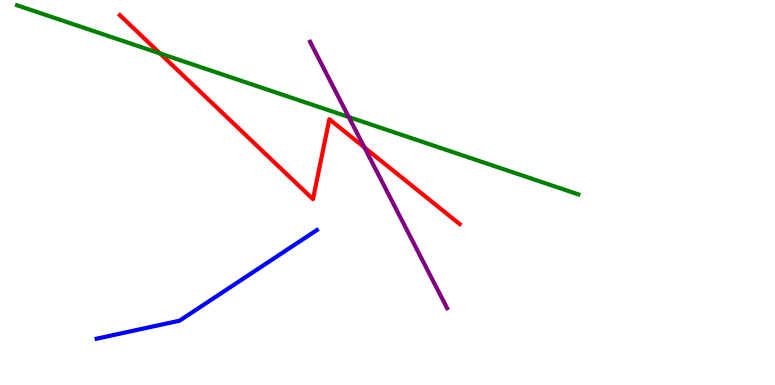[{'lines': ['blue', 'red'], 'intersections': []}, {'lines': ['green', 'red'], 'intersections': [{'x': 2.06, 'y': 8.61}]}, {'lines': ['purple', 'red'], 'intersections': [{'x': 4.7, 'y': 6.17}]}, {'lines': ['blue', 'green'], 'intersections': []}, {'lines': ['blue', 'purple'], 'intersections': []}, {'lines': ['green', 'purple'], 'intersections': [{'x': 4.5, 'y': 6.96}]}]